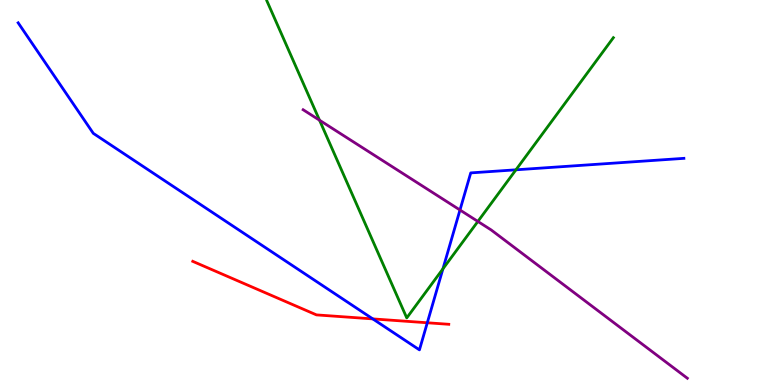[{'lines': ['blue', 'red'], 'intersections': [{'x': 4.81, 'y': 1.72}, {'x': 5.51, 'y': 1.62}]}, {'lines': ['green', 'red'], 'intersections': []}, {'lines': ['purple', 'red'], 'intersections': []}, {'lines': ['blue', 'green'], 'intersections': [{'x': 5.72, 'y': 3.02}, {'x': 6.66, 'y': 5.59}]}, {'lines': ['blue', 'purple'], 'intersections': [{'x': 5.94, 'y': 4.55}]}, {'lines': ['green', 'purple'], 'intersections': [{'x': 4.12, 'y': 6.88}, {'x': 6.17, 'y': 4.25}]}]